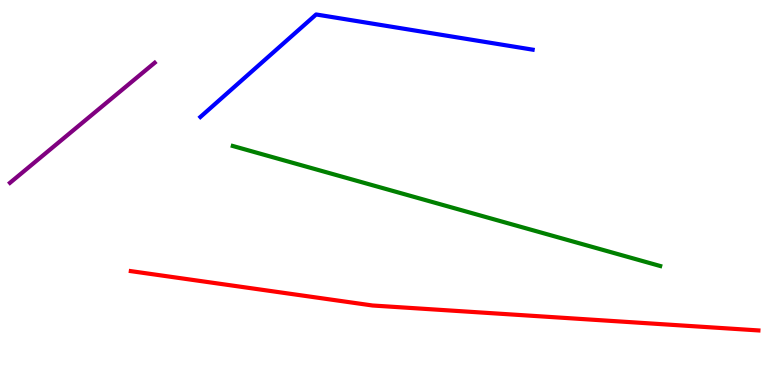[{'lines': ['blue', 'red'], 'intersections': []}, {'lines': ['green', 'red'], 'intersections': []}, {'lines': ['purple', 'red'], 'intersections': []}, {'lines': ['blue', 'green'], 'intersections': []}, {'lines': ['blue', 'purple'], 'intersections': []}, {'lines': ['green', 'purple'], 'intersections': []}]